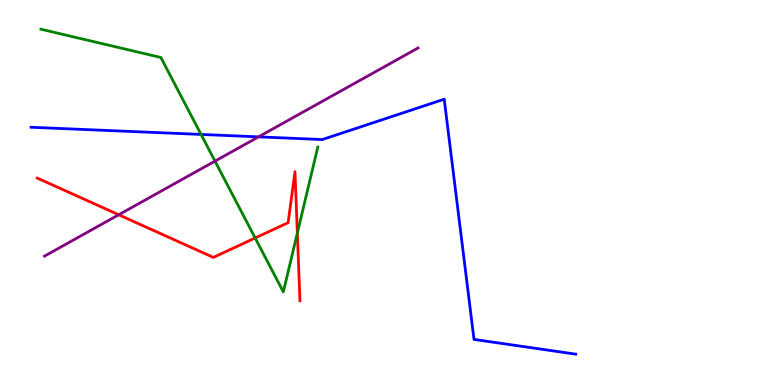[{'lines': ['blue', 'red'], 'intersections': []}, {'lines': ['green', 'red'], 'intersections': [{'x': 3.29, 'y': 3.82}, {'x': 3.84, 'y': 3.95}]}, {'lines': ['purple', 'red'], 'intersections': [{'x': 1.53, 'y': 4.42}]}, {'lines': ['blue', 'green'], 'intersections': [{'x': 2.59, 'y': 6.51}]}, {'lines': ['blue', 'purple'], 'intersections': [{'x': 3.34, 'y': 6.45}]}, {'lines': ['green', 'purple'], 'intersections': [{'x': 2.77, 'y': 5.81}]}]